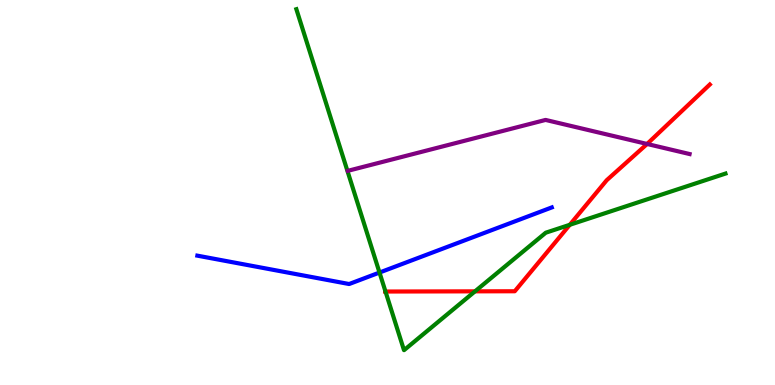[{'lines': ['blue', 'red'], 'intersections': []}, {'lines': ['green', 'red'], 'intersections': [{'x': 4.97, 'y': 2.43}, {'x': 6.13, 'y': 2.43}, {'x': 7.35, 'y': 4.16}]}, {'lines': ['purple', 'red'], 'intersections': [{'x': 8.35, 'y': 6.26}]}, {'lines': ['blue', 'green'], 'intersections': [{'x': 4.9, 'y': 2.92}]}, {'lines': ['blue', 'purple'], 'intersections': []}, {'lines': ['green', 'purple'], 'intersections': []}]